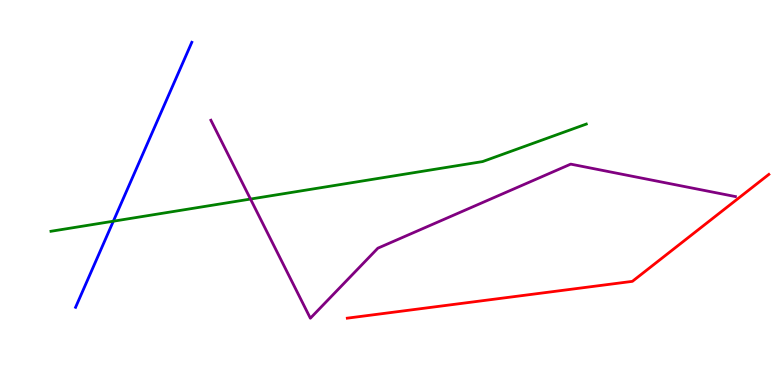[{'lines': ['blue', 'red'], 'intersections': []}, {'lines': ['green', 'red'], 'intersections': []}, {'lines': ['purple', 'red'], 'intersections': []}, {'lines': ['blue', 'green'], 'intersections': [{'x': 1.46, 'y': 4.25}]}, {'lines': ['blue', 'purple'], 'intersections': []}, {'lines': ['green', 'purple'], 'intersections': [{'x': 3.23, 'y': 4.83}]}]